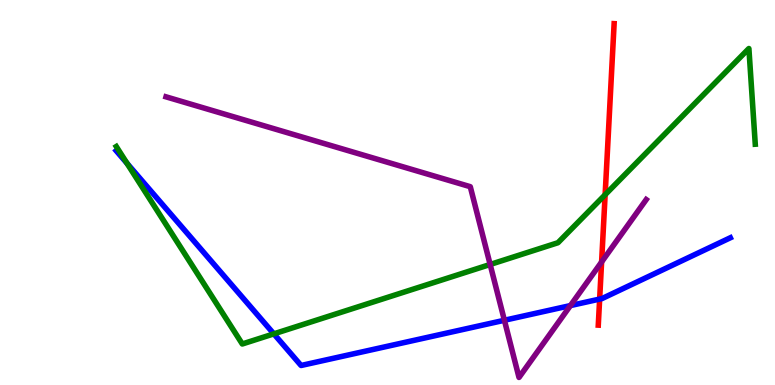[{'lines': ['blue', 'red'], 'intersections': [{'x': 7.74, 'y': 2.23}]}, {'lines': ['green', 'red'], 'intersections': [{'x': 7.81, 'y': 4.94}]}, {'lines': ['purple', 'red'], 'intersections': [{'x': 7.76, 'y': 3.2}]}, {'lines': ['blue', 'green'], 'intersections': [{'x': 1.64, 'y': 5.76}, {'x': 3.53, 'y': 1.33}]}, {'lines': ['blue', 'purple'], 'intersections': [{'x': 6.51, 'y': 1.68}, {'x': 7.36, 'y': 2.06}]}, {'lines': ['green', 'purple'], 'intersections': [{'x': 6.32, 'y': 3.13}]}]